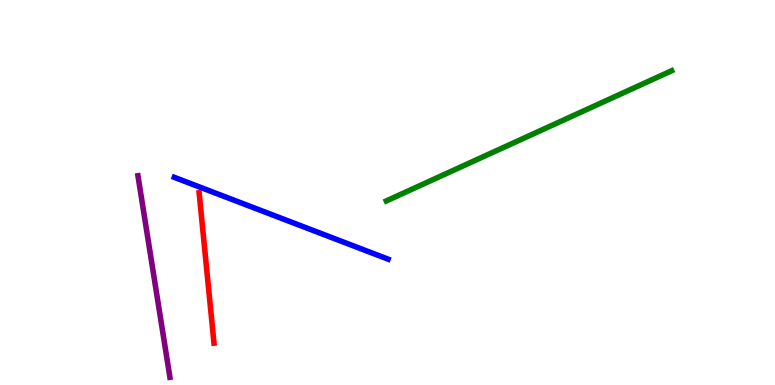[{'lines': ['blue', 'red'], 'intersections': []}, {'lines': ['green', 'red'], 'intersections': []}, {'lines': ['purple', 'red'], 'intersections': []}, {'lines': ['blue', 'green'], 'intersections': []}, {'lines': ['blue', 'purple'], 'intersections': []}, {'lines': ['green', 'purple'], 'intersections': []}]